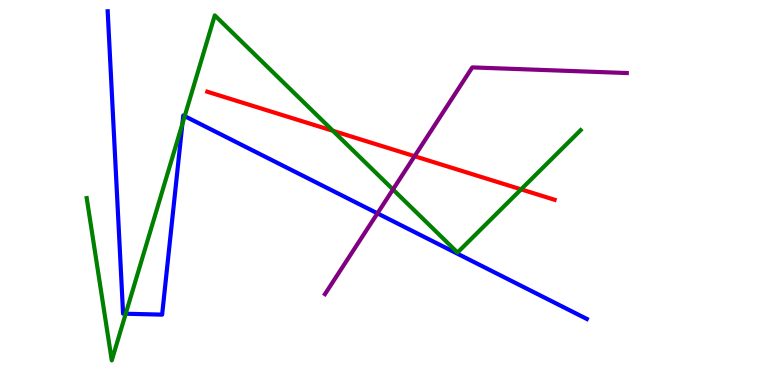[{'lines': ['blue', 'red'], 'intersections': []}, {'lines': ['green', 'red'], 'intersections': [{'x': 4.3, 'y': 6.6}, {'x': 6.72, 'y': 5.08}]}, {'lines': ['purple', 'red'], 'intersections': [{'x': 5.35, 'y': 5.94}]}, {'lines': ['blue', 'green'], 'intersections': [{'x': 1.62, 'y': 1.85}, {'x': 2.35, 'y': 6.78}, {'x': 2.38, 'y': 6.98}]}, {'lines': ['blue', 'purple'], 'intersections': [{'x': 4.87, 'y': 4.46}]}, {'lines': ['green', 'purple'], 'intersections': [{'x': 5.07, 'y': 5.08}]}]